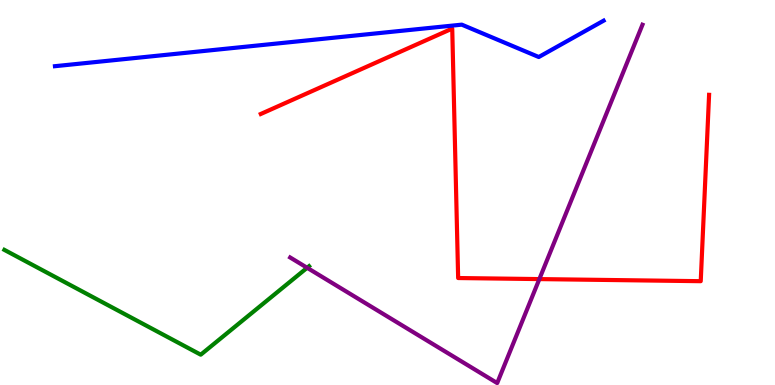[{'lines': ['blue', 'red'], 'intersections': []}, {'lines': ['green', 'red'], 'intersections': []}, {'lines': ['purple', 'red'], 'intersections': [{'x': 6.96, 'y': 2.75}]}, {'lines': ['blue', 'green'], 'intersections': []}, {'lines': ['blue', 'purple'], 'intersections': []}, {'lines': ['green', 'purple'], 'intersections': [{'x': 3.96, 'y': 3.04}]}]